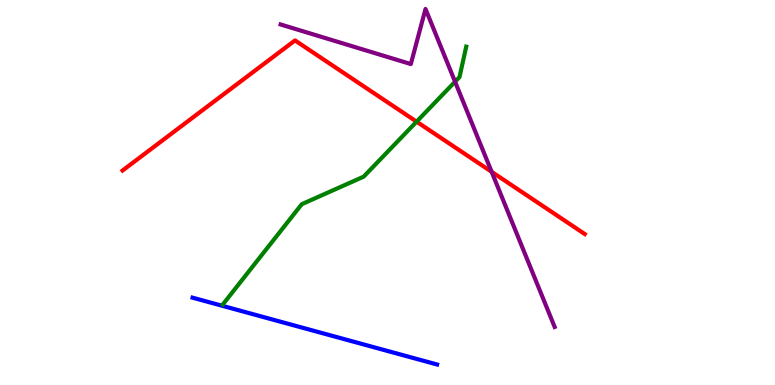[{'lines': ['blue', 'red'], 'intersections': []}, {'lines': ['green', 'red'], 'intersections': [{'x': 5.38, 'y': 6.84}]}, {'lines': ['purple', 'red'], 'intersections': [{'x': 6.34, 'y': 5.54}]}, {'lines': ['blue', 'green'], 'intersections': []}, {'lines': ['blue', 'purple'], 'intersections': []}, {'lines': ['green', 'purple'], 'intersections': [{'x': 5.87, 'y': 7.88}]}]